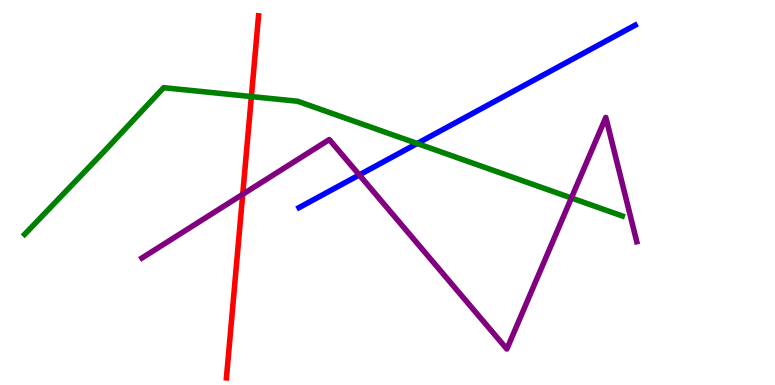[{'lines': ['blue', 'red'], 'intersections': []}, {'lines': ['green', 'red'], 'intersections': [{'x': 3.24, 'y': 7.49}]}, {'lines': ['purple', 'red'], 'intersections': [{'x': 3.13, 'y': 4.95}]}, {'lines': ['blue', 'green'], 'intersections': [{'x': 5.38, 'y': 6.27}]}, {'lines': ['blue', 'purple'], 'intersections': [{'x': 4.64, 'y': 5.46}]}, {'lines': ['green', 'purple'], 'intersections': [{'x': 7.37, 'y': 4.86}]}]